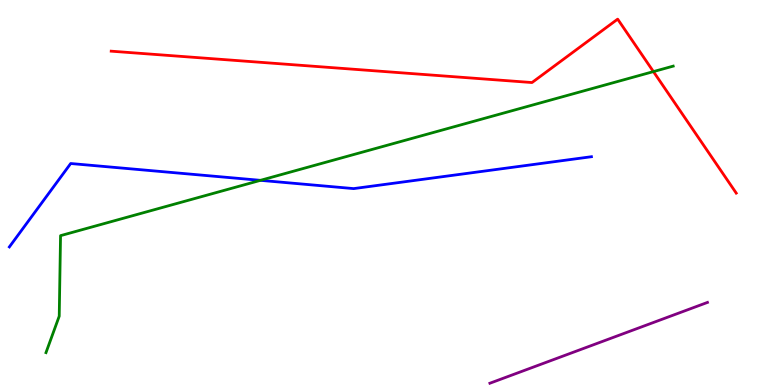[{'lines': ['blue', 'red'], 'intersections': []}, {'lines': ['green', 'red'], 'intersections': [{'x': 8.43, 'y': 8.14}]}, {'lines': ['purple', 'red'], 'intersections': []}, {'lines': ['blue', 'green'], 'intersections': [{'x': 3.36, 'y': 5.32}]}, {'lines': ['blue', 'purple'], 'intersections': []}, {'lines': ['green', 'purple'], 'intersections': []}]